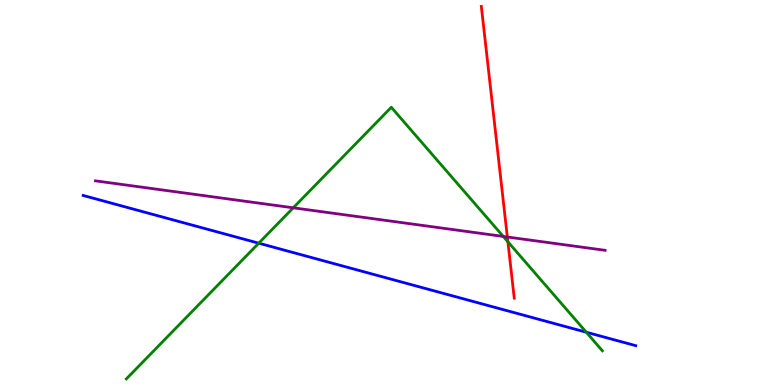[{'lines': ['blue', 'red'], 'intersections': []}, {'lines': ['green', 'red'], 'intersections': [{'x': 6.55, 'y': 3.72}]}, {'lines': ['purple', 'red'], 'intersections': [{'x': 6.55, 'y': 3.84}]}, {'lines': ['blue', 'green'], 'intersections': [{'x': 3.34, 'y': 3.68}, {'x': 7.56, 'y': 1.37}]}, {'lines': ['blue', 'purple'], 'intersections': []}, {'lines': ['green', 'purple'], 'intersections': [{'x': 3.78, 'y': 4.6}, {'x': 6.49, 'y': 3.86}]}]